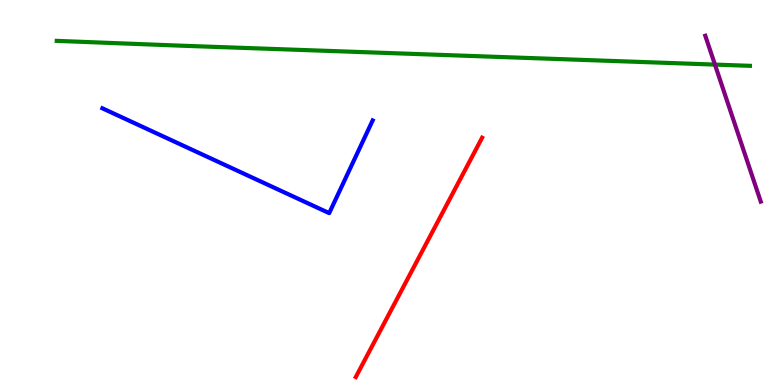[{'lines': ['blue', 'red'], 'intersections': []}, {'lines': ['green', 'red'], 'intersections': []}, {'lines': ['purple', 'red'], 'intersections': []}, {'lines': ['blue', 'green'], 'intersections': []}, {'lines': ['blue', 'purple'], 'intersections': []}, {'lines': ['green', 'purple'], 'intersections': [{'x': 9.22, 'y': 8.32}]}]